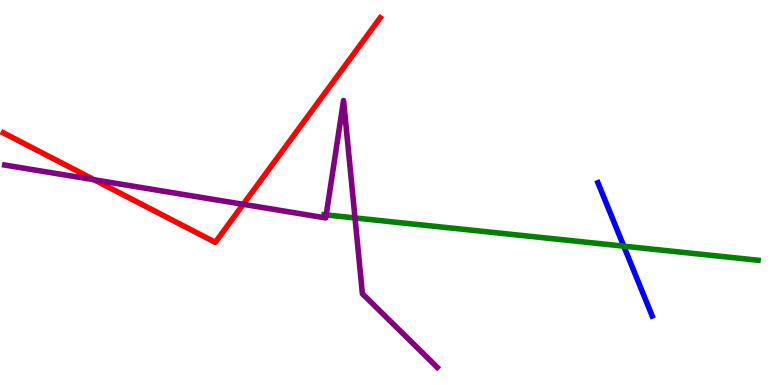[{'lines': ['blue', 'red'], 'intersections': []}, {'lines': ['green', 'red'], 'intersections': []}, {'lines': ['purple', 'red'], 'intersections': [{'x': 1.21, 'y': 5.33}, {'x': 3.14, 'y': 4.69}]}, {'lines': ['blue', 'green'], 'intersections': [{'x': 8.05, 'y': 3.61}]}, {'lines': ['blue', 'purple'], 'intersections': []}, {'lines': ['green', 'purple'], 'intersections': [{'x': 4.21, 'y': 4.42}, {'x': 4.58, 'y': 4.34}]}]